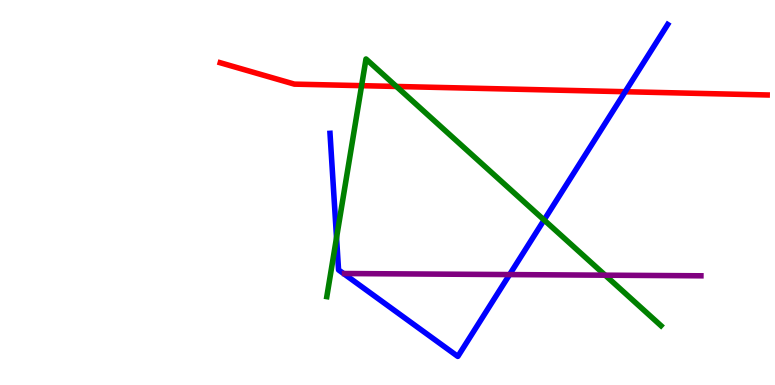[{'lines': ['blue', 'red'], 'intersections': [{'x': 8.07, 'y': 7.62}]}, {'lines': ['green', 'red'], 'intersections': [{'x': 4.67, 'y': 7.77}, {'x': 5.11, 'y': 7.75}]}, {'lines': ['purple', 'red'], 'intersections': []}, {'lines': ['blue', 'green'], 'intersections': [{'x': 4.34, 'y': 3.83}, {'x': 7.02, 'y': 4.29}]}, {'lines': ['blue', 'purple'], 'intersections': [{'x': 6.58, 'y': 2.87}]}, {'lines': ['green', 'purple'], 'intersections': [{'x': 7.81, 'y': 2.85}]}]